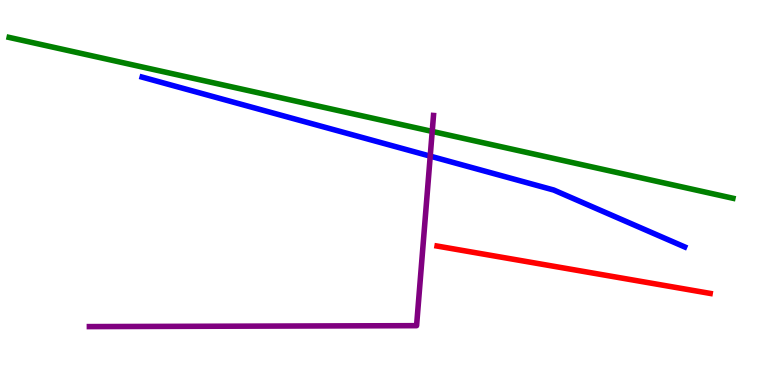[{'lines': ['blue', 'red'], 'intersections': []}, {'lines': ['green', 'red'], 'intersections': []}, {'lines': ['purple', 'red'], 'intersections': []}, {'lines': ['blue', 'green'], 'intersections': []}, {'lines': ['blue', 'purple'], 'intersections': [{'x': 5.55, 'y': 5.94}]}, {'lines': ['green', 'purple'], 'intersections': [{'x': 5.58, 'y': 6.59}]}]